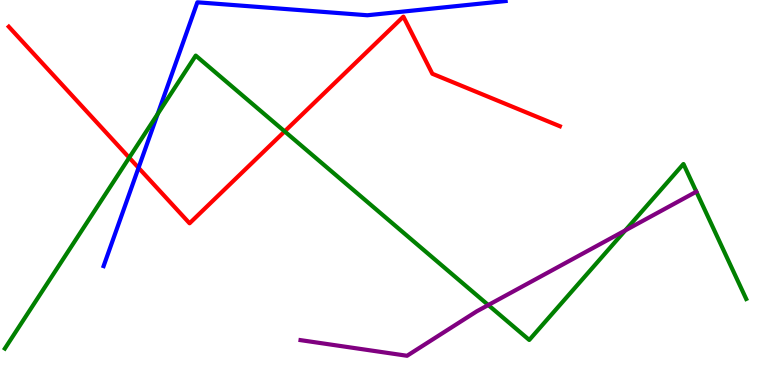[{'lines': ['blue', 'red'], 'intersections': [{'x': 1.79, 'y': 5.64}]}, {'lines': ['green', 'red'], 'intersections': [{'x': 1.67, 'y': 5.9}, {'x': 3.67, 'y': 6.59}]}, {'lines': ['purple', 'red'], 'intersections': []}, {'lines': ['blue', 'green'], 'intersections': [{'x': 2.03, 'y': 7.04}]}, {'lines': ['blue', 'purple'], 'intersections': []}, {'lines': ['green', 'purple'], 'intersections': [{'x': 6.3, 'y': 2.08}, {'x': 8.07, 'y': 4.01}]}]